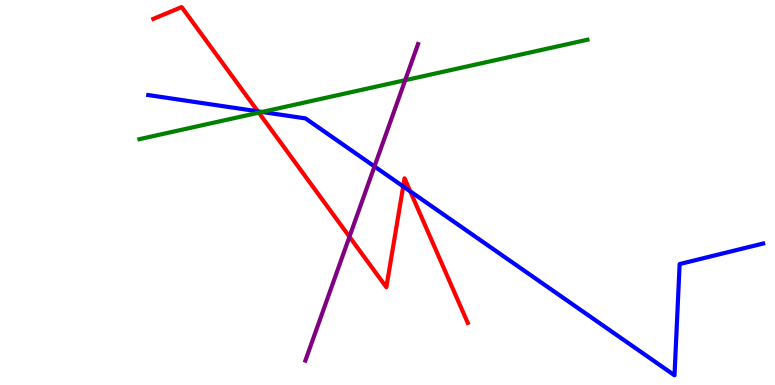[{'lines': ['blue', 'red'], 'intersections': [{'x': 3.33, 'y': 7.11}, {'x': 5.2, 'y': 5.16}, {'x': 5.29, 'y': 5.03}]}, {'lines': ['green', 'red'], 'intersections': [{'x': 3.34, 'y': 7.07}]}, {'lines': ['purple', 'red'], 'intersections': [{'x': 4.51, 'y': 3.85}]}, {'lines': ['blue', 'green'], 'intersections': [{'x': 3.38, 'y': 7.09}]}, {'lines': ['blue', 'purple'], 'intersections': [{'x': 4.83, 'y': 5.68}]}, {'lines': ['green', 'purple'], 'intersections': [{'x': 5.23, 'y': 7.92}]}]